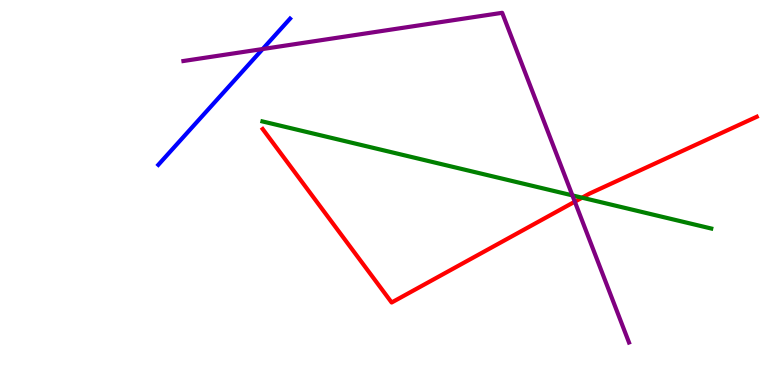[{'lines': ['blue', 'red'], 'intersections': []}, {'lines': ['green', 'red'], 'intersections': [{'x': 7.51, 'y': 4.87}]}, {'lines': ['purple', 'red'], 'intersections': [{'x': 7.42, 'y': 4.76}]}, {'lines': ['blue', 'green'], 'intersections': []}, {'lines': ['blue', 'purple'], 'intersections': [{'x': 3.39, 'y': 8.73}]}, {'lines': ['green', 'purple'], 'intersections': [{'x': 7.39, 'y': 4.93}]}]